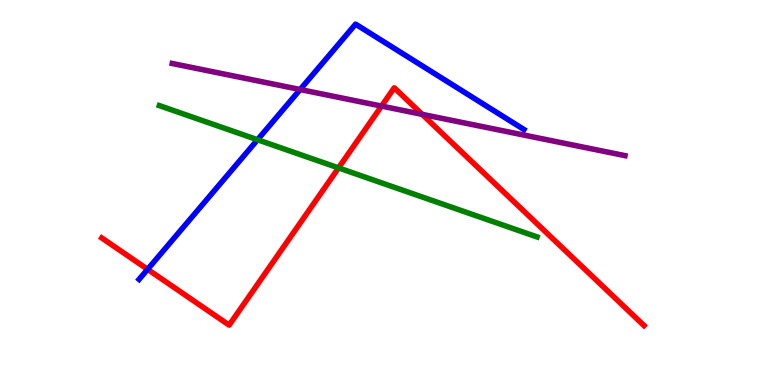[{'lines': ['blue', 'red'], 'intersections': [{'x': 1.9, 'y': 3.0}]}, {'lines': ['green', 'red'], 'intersections': [{'x': 4.37, 'y': 5.64}]}, {'lines': ['purple', 'red'], 'intersections': [{'x': 4.92, 'y': 7.24}, {'x': 5.45, 'y': 7.03}]}, {'lines': ['blue', 'green'], 'intersections': [{'x': 3.32, 'y': 6.37}]}, {'lines': ['blue', 'purple'], 'intersections': [{'x': 3.87, 'y': 7.67}]}, {'lines': ['green', 'purple'], 'intersections': []}]